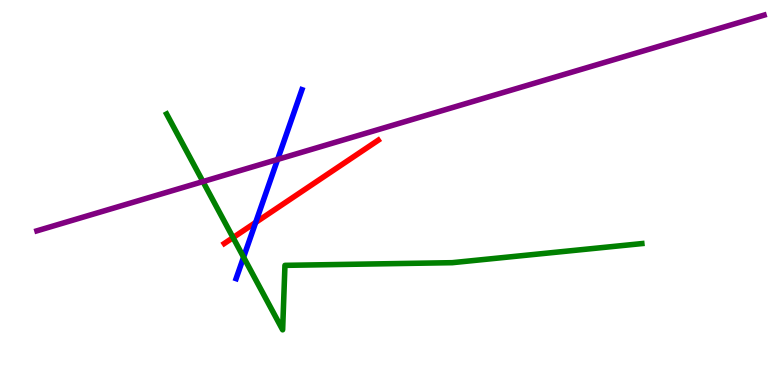[{'lines': ['blue', 'red'], 'intersections': [{'x': 3.3, 'y': 4.22}]}, {'lines': ['green', 'red'], 'intersections': [{'x': 3.01, 'y': 3.83}]}, {'lines': ['purple', 'red'], 'intersections': []}, {'lines': ['blue', 'green'], 'intersections': [{'x': 3.14, 'y': 3.32}]}, {'lines': ['blue', 'purple'], 'intersections': [{'x': 3.58, 'y': 5.86}]}, {'lines': ['green', 'purple'], 'intersections': [{'x': 2.62, 'y': 5.28}]}]